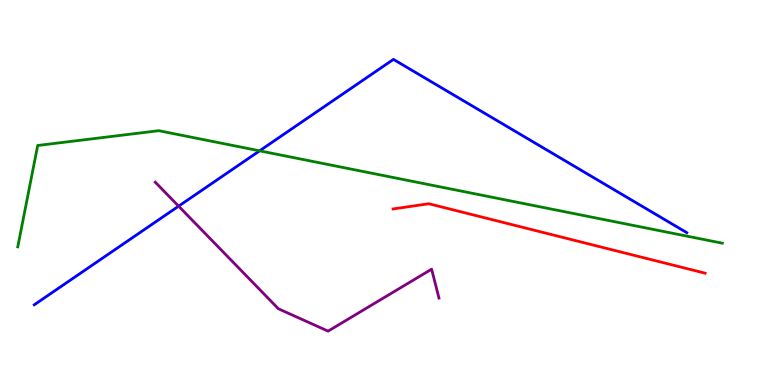[{'lines': ['blue', 'red'], 'intersections': []}, {'lines': ['green', 'red'], 'intersections': []}, {'lines': ['purple', 'red'], 'intersections': []}, {'lines': ['blue', 'green'], 'intersections': [{'x': 3.35, 'y': 6.08}]}, {'lines': ['blue', 'purple'], 'intersections': [{'x': 2.3, 'y': 4.65}]}, {'lines': ['green', 'purple'], 'intersections': []}]